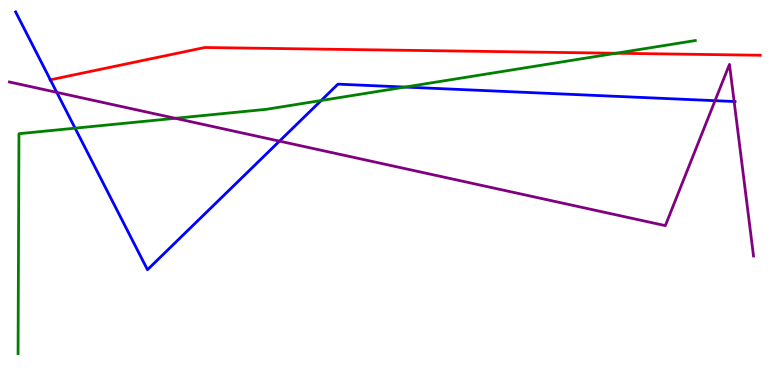[{'lines': ['blue', 'red'], 'intersections': [{'x': 0.65, 'y': 7.93}]}, {'lines': ['green', 'red'], 'intersections': [{'x': 7.95, 'y': 8.62}]}, {'lines': ['purple', 'red'], 'intersections': []}, {'lines': ['blue', 'green'], 'intersections': [{'x': 0.969, 'y': 6.67}, {'x': 4.14, 'y': 7.39}, {'x': 5.23, 'y': 7.74}]}, {'lines': ['blue', 'purple'], 'intersections': [{'x': 0.732, 'y': 7.6}, {'x': 3.61, 'y': 6.33}, {'x': 9.23, 'y': 7.39}, {'x': 9.47, 'y': 7.36}]}, {'lines': ['green', 'purple'], 'intersections': [{'x': 2.26, 'y': 6.93}]}]